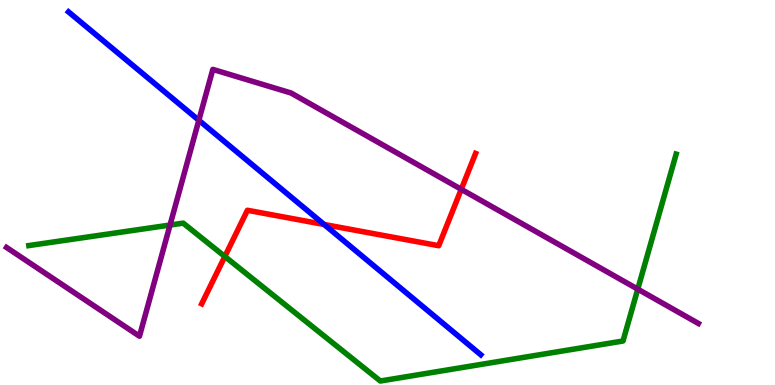[{'lines': ['blue', 'red'], 'intersections': [{'x': 4.18, 'y': 4.17}]}, {'lines': ['green', 'red'], 'intersections': [{'x': 2.9, 'y': 3.34}]}, {'lines': ['purple', 'red'], 'intersections': [{'x': 5.95, 'y': 5.08}]}, {'lines': ['blue', 'green'], 'intersections': []}, {'lines': ['blue', 'purple'], 'intersections': [{'x': 2.57, 'y': 6.88}]}, {'lines': ['green', 'purple'], 'intersections': [{'x': 2.19, 'y': 4.15}, {'x': 8.23, 'y': 2.49}]}]